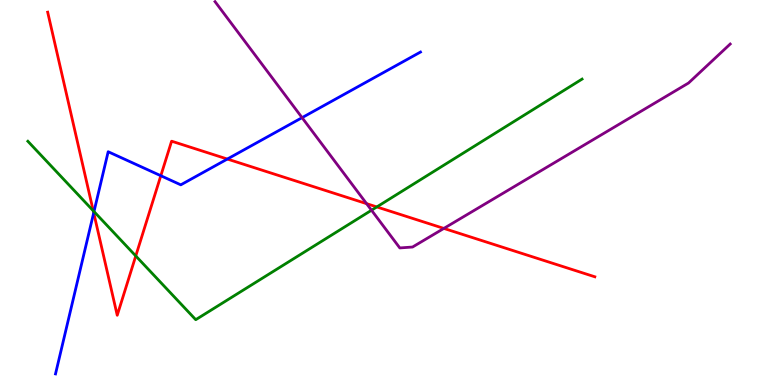[{'lines': ['blue', 'red'], 'intersections': [{'x': 1.21, 'y': 4.47}, {'x': 2.08, 'y': 5.44}, {'x': 2.93, 'y': 5.87}]}, {'lines': ['green', 'red'], 'intersections': [{'x': 1.2, 'y': 4.53}, {'x': 1.75, 'y': 3.35}, {'x': 4.86, 'y': 4.63}]}, {'lines': ['purple', 'red'], 'intersections': [{'x': 4.73, 'y': 4.71}, {'x': 5.73, 'y': 4.07}]}, {'lines': ['blue', 'green'], 'intersections': [{'x': 1.21, 'y': 4.51}]}, {'lines': ['blue', 'purple'], 'intersections': [{'x': 3.9, 'y': 6.94}]}, {'lines': ['green', 'purple'], 'intersections': [{'x': 4.79, 'y': 4.54}]}]